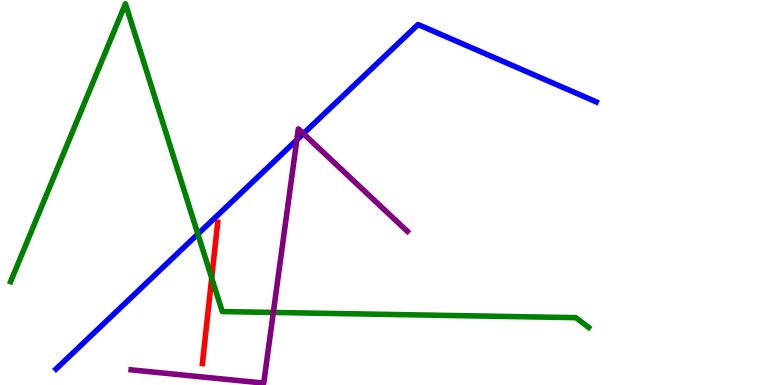[{'lines': ['blue', 'red'], 'intersections': []}, {'lines': ['green', 'red'], 'intersections': [{'x': 2.73, 'y': 2.78}]}, {'lines': ['purple', 'red'], 'intersections': []}, {'lines': ['blue', 'green'], 'intersections': [{'x': 2.55, 'y': 3.92}]}, {'lines': ['blue', 'purple'], 'intersections': [{'x': 3.83, 'y': 6.37}, {'x': 3.91, 'y': 6.53}]}, {'lines': ['green', 'purple'], 'intersections': [{'x': 3.53, 'y': 1.88}]}]